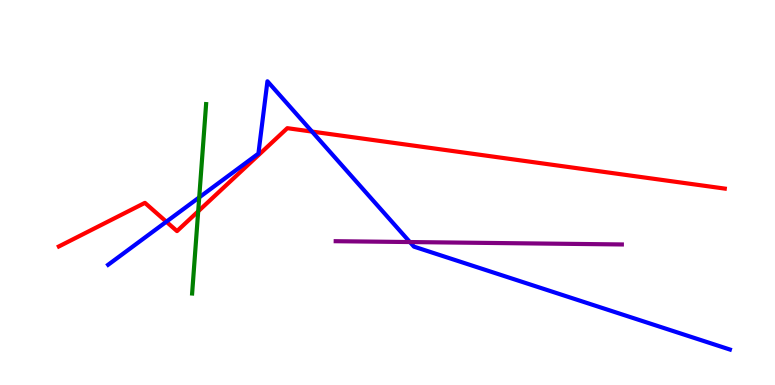[{'lines': ['blue', 'red'], 'intersections': [{'x': 2.15, 'y': 4.24}, {'x': 4.03, 'y': 6.58}]}, {'lines': ['green', 'red'], 'intersections': [{'x': 2.56, 'y': 4.51}]}, {'lines': ['purple', 'red'], 'intersections': []}, {'lines': ['blue', 'green'], 'intersections': [{'x': 2.57, 'y': 4.87}]}, {'lines': ['blue', 'purple'], 'intersections': [{'x': 5.29, 'y': 3.71}]}, {'lines': ['green', 'purple'], 'intersections': []}]